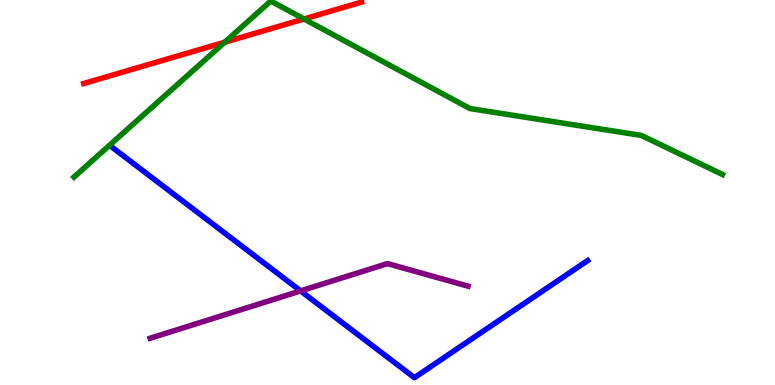[{'lines': ['blue', 'red'], 'intersections': []}, {'lines': ['green', 'red'], 'intersections': [{'x': 2.9, 'y': 8.9}, {'x': 3.92, 'y': 9.51}]}, {'lines': ['purple', 'red'], 'intersections': []}, {'lines': ['blue', 'green'], 'intersections': []}, {'lines': ['blue', 'purple'], 'intersections': [{'x': 3.88, 'y': 2.44}]}, {'lines': ['green', 'purple'], 'intersections': []}]